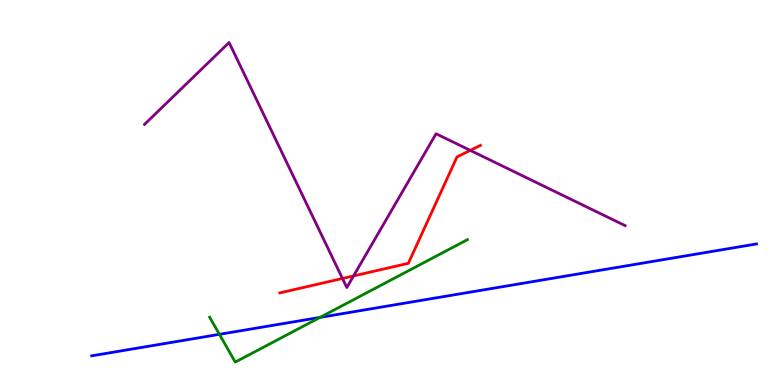[{'lines': ['blue', 'red'], 'intersections': []}, {'lines': ['green', 'red'], 'intersections': []}, {'lines': ['purple', 'red'], 'intersections': [{'x': 4.42, 'y': 2.77}, {'x': 4.56, 'y': 2.83}, {'x': 6.07, 'y': 6.09}]}, {'lines': ['blue', 'green'], 'intersections': [{'x': 2.83, 'y': 1.32}, {'x': 4.13, 'y': 1.76}]}, {'lines': ['blue', 'purple'], 'intersections': []}, {'lines': ['green', 'purple'], 'intersections': []}]